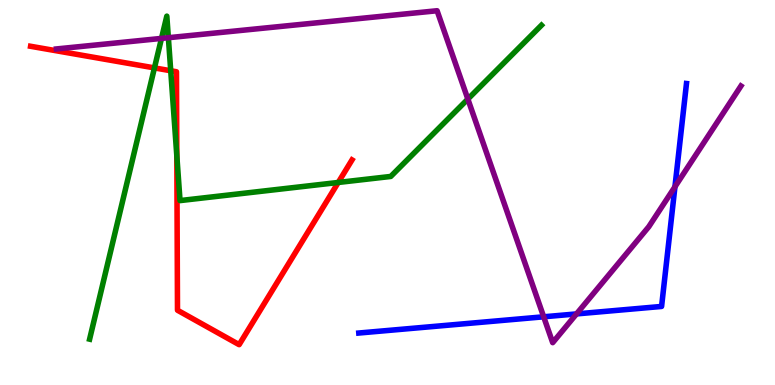[{'lines': ['blue', 'red'], 'intersections': []}, {'lines': ['green', 'red'], 'intersections': [{'x': 1.99, 'y': 8.24}, {'x': 2.2, 'y': 8.16}, {'x': 2.28, 'y': 5.95}, {'x': 4.36, 'y': 5.26}]}, {'lines': ['purple', 'red'], 'intersections': []}, {'lines': ['blue', 'green'], 'intersections': []}, {'lines': ['blue', 'purple'], 'intersections': [{'x': 7.02, 'y': 1.77}, {'x': 7.44, 'y': 1.85}, {'x': 8.71, 'y': 5.15}]}, {'lines': ['green', 'purple'], 'intersections': [{'x': 2.08, 'y': 9.0}, {'x': 2.17, 'y': 9.02}, {'x': 6.04, 'y': 7.43}]}]